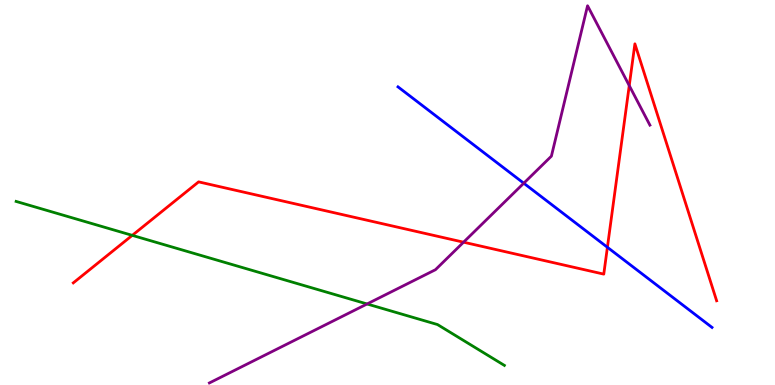[{'lines': ['blue', 'red'], 'intersections': [{'x': 7.84, 'y': 3.58}]}, {'lines': ['green', 'red'], 'intersections': [{'x': 1.71, 'y': 3.89}]}, {'lines': ['purple', 'red'], 'intersections': [{'x': 5.98, 'y': 3.71}, {'x': 8.12, 'y': 7.78}]}, {'lines': ['blue', 'green'], 'intersections': []}, {'lines': ['blue', 'purple'], 'intersections': [{'x': 6.76, 'y': 5.24}]}, {'lines': ['green', 'purple'], 'intersections': [{'x': 4.74, 'y': 2.1}]}]